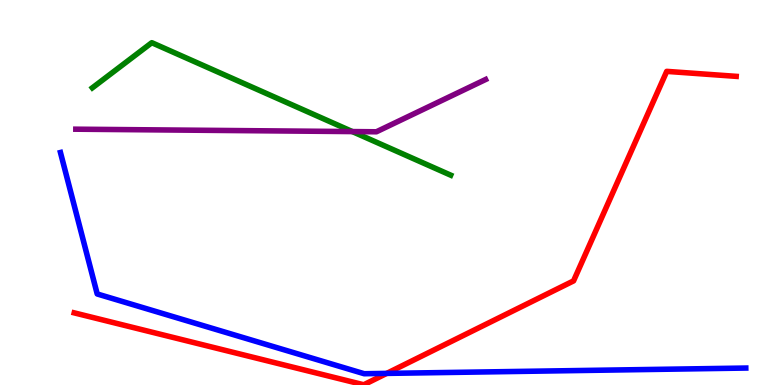[{'lines': ['blue', 'red'], 'intersections': [{'x': 4.99, 'y': 0.302}]}, {'lines': ['green', 'red'], 'intersections': []}, {'lines': ['purple', 'red'], 'intersections': []}, {'lines': ['blue', 'green'], 'intersections': []}, {'lines': ['blue', 'purple'], 'intersections': []}, {'lines': ['green', 'purple'], 'intersections': [{'x': 4.55, 'y': 6.58}]}]